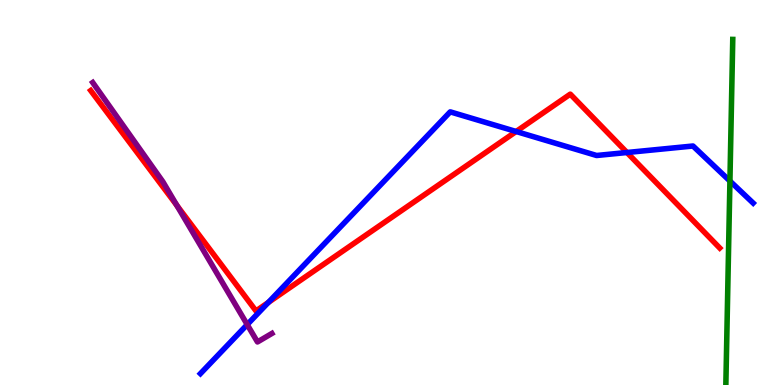[{'lines': ['blue', 'red'], 'intersections': [{'x': 3.46, 'y': 2.15}, {'x': 6.66, 'y': 6.58}, {'x': 8.09, 'y': 6.04}]}, {'lines': ['green', 'red'], 'intersections': []}, {'lines': ['purple', 'red'], 'intersections': [{'x': 2.28, 'y': 4.66}]}, {'lines': ['blue', 'green'], 'intersections': [{'x': 9.42, 'y': 5.3}]}, {'lines': ['blue', 'purple'], 'intersections': [{'x': 3.19, 'y': 1.57}]}, {'lines': ['green', 'purple'], 'intersections': []}]